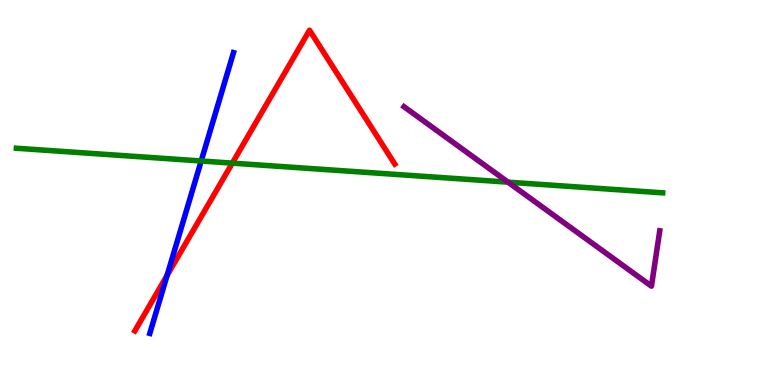[{'lines': ['blue', 'red'], 'intersections': [{'x': 2.16, 'y': 2.85}]}, {'lines': ['green', 'red'], 'intersections': [{'x': 3.0, 'y': 5.76}]}, {'lines': ['purple', 'red'], 'intersections': []}, {'lines': ['blue', 'green'], 'intersections': [{'x': 2.6, 'y': 5.82}]}, {'lines': ['blue', 'purple'], 'intersections': []}, {'lines': ['green', 'purple'], 'intersections': [{'x': 6.56, 'y': 5.27}]}]